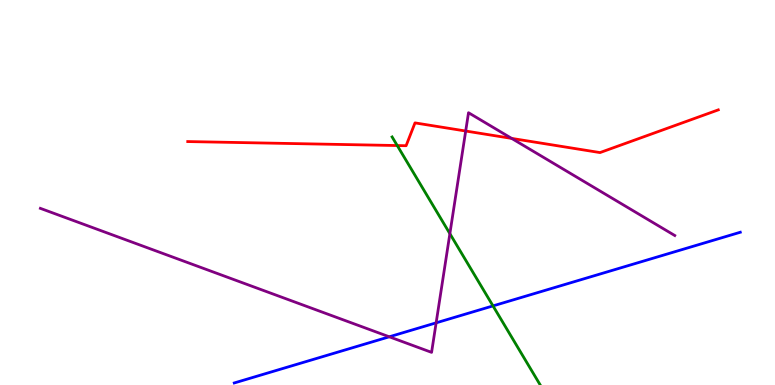[{'lines': ['blue', 'red'], 'intersections': []}, {'lines': ['green', 'red'], 'intersections': [{'x': 5.13, 'y': 6.22}]}, {'lines': ['purple', 'red'], 'intersections': [{'x': 6.01, 'y': 6.6}, {'x': 6.6, 'y': 6.41}]}, {'lines': ['blue', 'green'], 'intersections': [{'x': 6.36, 'y': 2.05}]}, {'lines': ['blue', 'purple'], 'intersections': [{'x': 5.02, 'y': 1.25}, {'x': 5.63, 'y': 1.61}]}, {'lines': ['green', 'purple'], 'intersections': [{'x': 5.8, 'y': 3.93}]}]